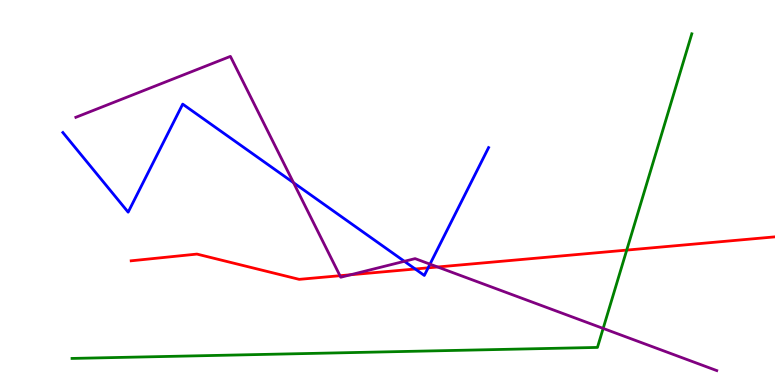[{'lines': ['blue', 'red'], 'intersections': [{'x': 5.36, 'y': 3.01}, {'x': 5.52, 'y': 3.04}]}, {'lines': ['green', 'red'], 'intersections': [{'x': 8.09, 'y': 3.5}]}, {'lines': ['purple', 'red'], 'intersections': [{'x': 4.39, 'y': 2.84}, {'x': 4.52, 'y': 2.86}, {'x': 5.65, 'y': 3.07}]}, {'lines': ['blue', 'green'], 'intersections': []}, {'lines': ['blue', 'purple'], 'intersections': [{'x': 3.79, 'y': 5.25}, {'x': 5.22, 'y': 3.21}, {'x': 5.55, 'y': 3.14}]}, {'lines': ['green', 'purple'], 'intersections': [{'x': 7.78, 'y': 1.47}]}]